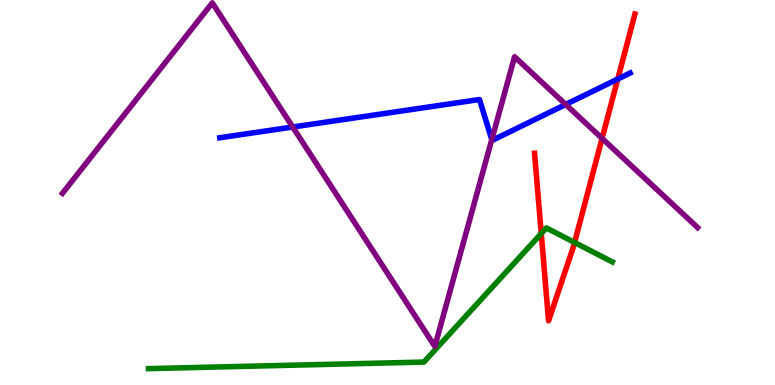[{'lines': ['blue', 'red'], 'intersections': [{'x': 7.97, 'y': 7.95}]}, {'lines': ['green', 'red'], 'intersections': [{'x': 6.98, 'y': 3.93}, {'x': 7.41, 'y': 3.7}]}, {'lines': ['purple', 'red'], 'intersections': [{'x': 7.77, 'y': 6.41}]}, {'lines': ['blue', 'green'], 'intersections': []}, {'lines': ['blue', 'purple'], 'intersections': [{'x': 3.78, 'y': 6.7}, {'x': 6.35, 'y': 6.37}, {'x': 7.3, 'y': 7.29}]}, {'lines': ['green', 'purple'], 'intersections': []}]